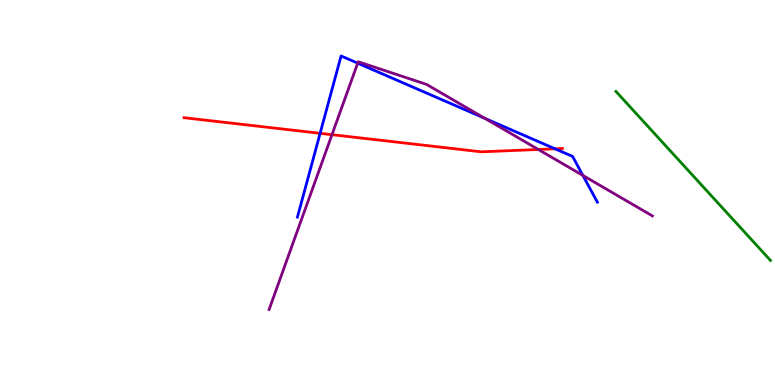[{'lines': ['blue', 'red'], 'intersections': [{'x': 4.13, 'y': 6.54}, {'x': 7.16, 'y': 6.14}]}, {'lines': ['green', 'red'], 'intersections': []}, {'lines': ['purple', 'red'], 'intersections': [{'x': 4.28, 'y': 6.5}, {'x': 6.95, 'y': 6.12}]}, {'lines': ['blue', 'green'], 'intersections': []}, {'lines': ['blue', 'purple'], 'intersections': [{'x': 4.62, 'y': 8.36}, {'x': 6.26, 'y': 6.93}, {'x': 7.52, 'y': 5.44}]}, {'lines': ['green', 'purple'], 'intersections': []}]